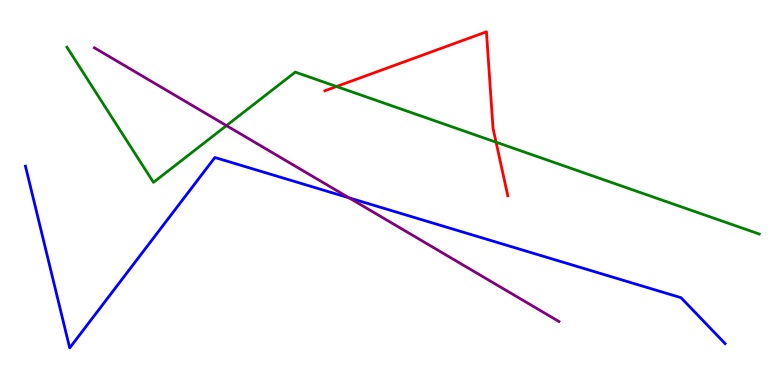[{'lines': ['blue', 'red'], 'intersections': []}, {'lines': ['green', 'red'], 'intersections': [{'x': 4.34, 'y': 7.75}, {'x': 6.4, 'y': 6.31}]}, {'lines': ['purple', 'red'], 'intersections': []}, {'lines': ['blue', 'green'], 'intersections': []}, {'lines': ['blue', 'purple'], 'intersections': [{'x': 4.5, 'y': 4.86}]}, {'lines': ['green', 'purple'], 'intersections': [{'x': 2.92, 'y': 6.74}]}]